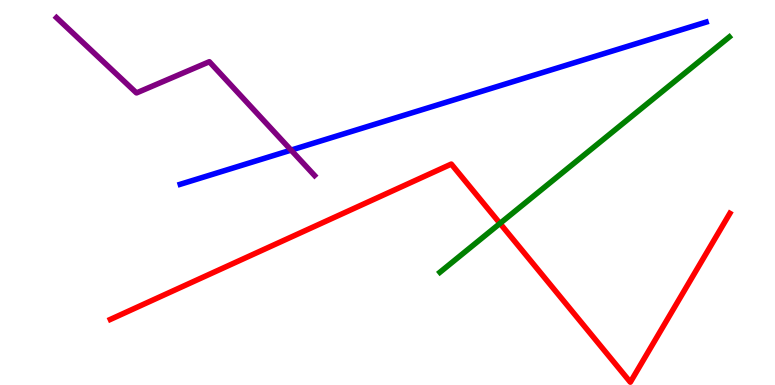[{'lines': ['blue', 'red'], 'intersections': []}, {'lines': ['green', 'red'], 'intersections': [{'x': 6.45, 'y': 4.2}]}, {'lines': ['purple', 'red'], 'intersections': []}, {'lines': ['blue', 'green'], 'intersections': []}, {'lines': ['blue', 'purple'], 'intersections': [{'x': 3.76, 'y': 6.1}]}, {'lines': ['green', 'purple'], 'intersections': []}]